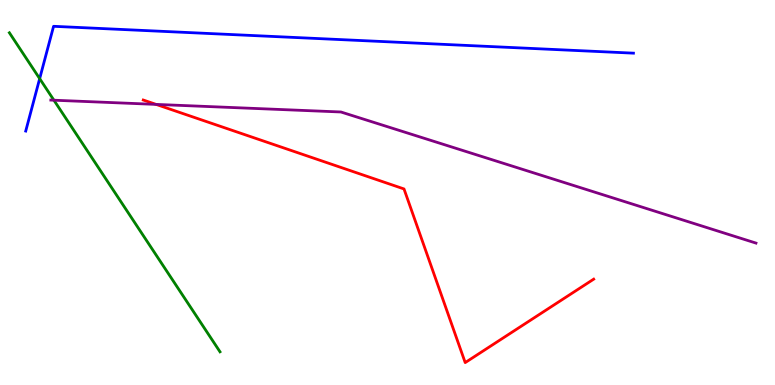[{'lines': ['blue', 'red'], 'intersections': []}, {'lines': ['green', 'red'], 'intersections': []}, {'lines': ['purple', 'red'], 'intersections': [{'x': 2.01, 'y': 7.29}]}, {'lines': ['blue', 'green'], 'intersections': [{'x': 0.512, 'y': 7.96}]}, {'lines': ['blue', 'purple'], 'intersections': []}, {'lines': ['green', 'purple'], 'intersections': [{'x': 0.696, 'y': 7.4}]}]